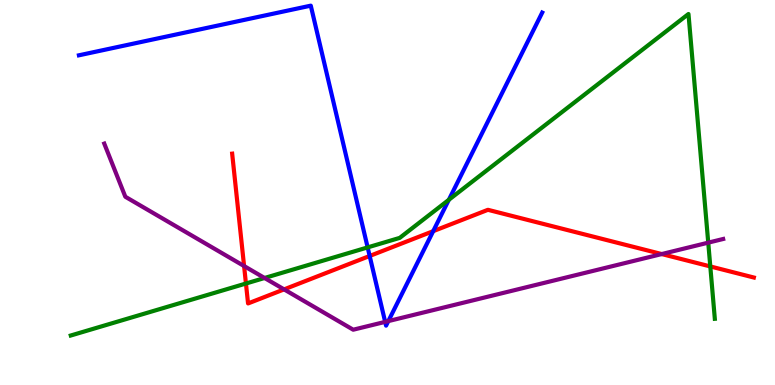[{'lines': ['blue', 'red'], 'intersections': [{'x': 4.77, 'y': 3.35}, {'x': 5.59, 'y': 4.0}]}, {'lines': ['green', 'red'], 'intersections': [{'x': 3.17, 'y': 2.64}, {'x': 9.17, 'y': 3.08}]}, {'lines': ['purple', 'red'], 'intersections': [{'x': 3.15, 'y': 3.09}, {'x': 3.67, 'y': 2.48}, {'x': 8.54, 'y': 3.4}]}, {'lines': ['blue', 'green'], 'intersections': [{'x': 4.74, 'y': 3.57}, {'x': 5.79, 'y': 4.81}]}, {'lines': ['blue', 'purple'], 'intersections': [{'x': 4.97, 'y': 1.64}, {'x': 5.01, 'y': 1.66}]}, {'lines': ['green', 'purple'], 'intersections': [{'x': 3.41, 'y': 2.78}, {'x': 9.14, 'y': 3.7}]}]